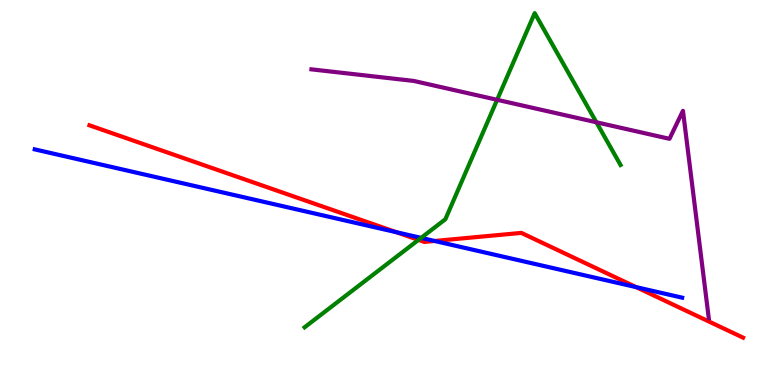[{'lines': ['blue', 'red'], 'intersections': [{'x': 5.11, 'y': 3.97}, {'x': 5.61, 'y': 3.74}, {'x': 8.21, 'y': 2.54}]}, {'lines': ['green', 'red'], 'intersections': [{'x': 5.4, 'y': 3.77}]}, {'lines': ['purple', 'red'], 'intersections': []}, {'lines': ['blue', 'green'], 'intersections': [{'x': 5.43, 'y': 3.82}]}, {'lines': ['blue', 'purple'], 'intersections': []}, {'lines': ['green', 'purple'], 'intersections': [{'x': 6.41, 'y': 7.41}, {'x': 7.7, 'y': 6.82}]}]